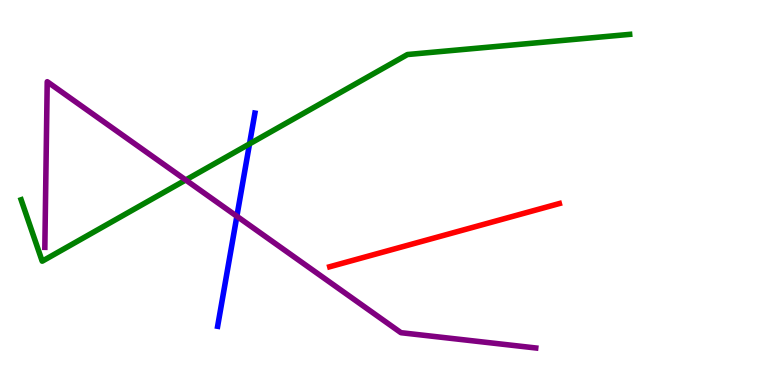[{'lines': ['blue', 'red'], 'intersections': []}, {'lines': ['green', 'red'], 'intersections': []}, {'lines': ['purple', 'red'], 'intersections': []}, {'lines': ['blue', 'green'], 'intersections': [{'x': 3.22, 'y': 6.26}]}, {'lines': ['blue', 'purple'], 'intersections': [{'x': 3.06, 'y': 4.38}]}, {'lines': ['green', 'purple'], 'intersections': [{'x': 2.4, 'y': 5.33}]}]